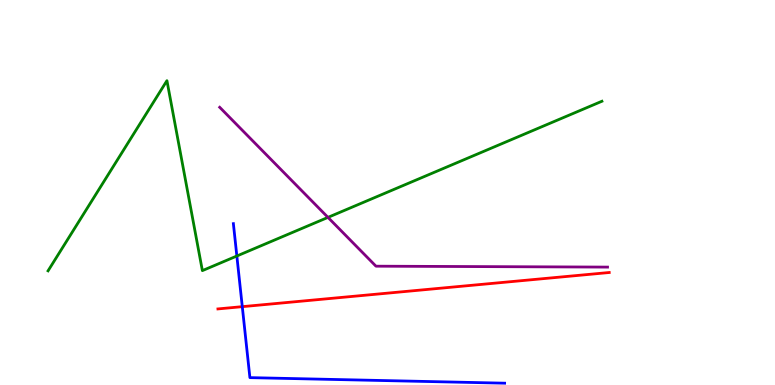[{'lines': ['blue', 'red'], 'intersections': [{'x': 3.13, 'y': 2.03}]}, {'lines': ['green', 'red'], 'intersections': []}, {'lines': ['purple', 'red'], 'intersections': []}, {'lines': ['blue', 'green'], 'intersections': [{'x': 3.06, 'y': 3.35}]}, {'lines': ['blue', 'purple'], 'intersections': []}, {'lines': ['green', 'purple'], 'intersections': [{'x': 4.23, 'y': 4.35}]}]